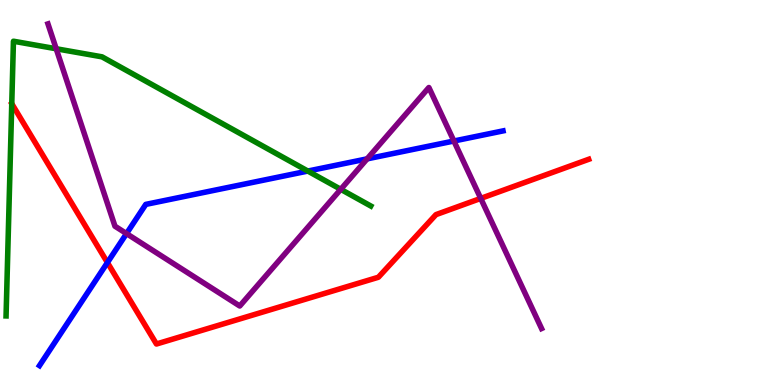[{'lines': ['blue', 'red'], 'intersections': [{'x': 1.39, 'y': 3.18}]}, {'lines': ['green', 'red'], 'intersections': []}, {'lines': ['purple', 'red'], 'intersections': [{'x': 6.2, 'y': 4.85}]}, {'lines': ['blue', 'green'], 'intersections': [{'x': 3.97, 'y': 5.56}]}, {'lines': ['blue', 'purple'], 'intersections': [{'x': 1.63, 'y': 3.93}, {'x': 4.74, 'y': 5.87}, {'x': 5.86, 'y': 6.34}]}, {'lines': ['green', 'purple'], 'intersections': [{'x': 0.725, 'y': 8.73}, {'x': 4.4, 'y': 5.08}]}]